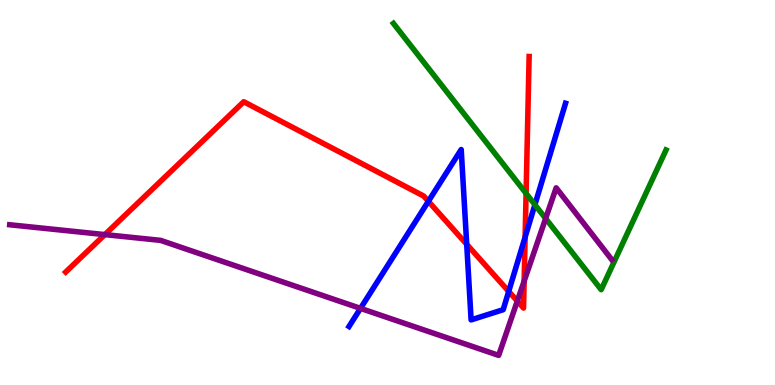[{'lines': ['blue', 'red'], 'intersections': [{'x': 5.53, 'y': 4.77}, {'x': 6.02, 'y': 3.65}, {'x': 6.56, 'y': 2.43}, {'x': 6.78, 'y': 3.84}]}, {'lines': ['green', 'red'], 'intersections': [{'x': 6.79, 'y': 4.98}]}, {'lines': ['purple', 'red'], 'intersections': [{'x': 1.35, 'y': 3.91}, {'x': 6.68, 'y': 2.18}, {'x': 6.76, 'y': 2.7}]}, {'lines': ['blue', 'green'], 'intersections': [{'x': 6.9, 'y': 4.68}]}, {'lines': ['blue', 'purple'], 'intersections': [{'x': 4.65, 'y': 1.99}]}, {'lines': ['green', 'purple'], 'intersections': [{'x': 7.04, 'y': 4.33}]}]